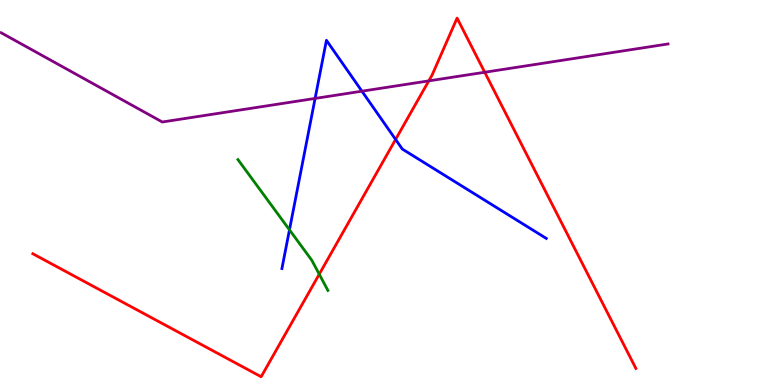[{'lines': ['blue', 'red'], 'intersections': [{'x': 5.1, 'y': 6.38}]}, {'lines': ['green', 'red'], 'intersections': [{'x': 4.12, 'y': 2.88}]}, {'lines': ['purple', 'red'], 'intersections': [{'x': 5.53, 'y': 7.9}, {'x': 6.25, 'y': 8.12}]}, {'lines': ['blue', 'green'], 'intersections': [{'x': 3.74, 'y': 4.03}]}, {'lines': ['blue', 'purple'], 'intersections': [{'x': 4.07, 'y': 7.44}, {'x': 4.67, 'y': 7.63}]}, {'lines': ['green', 'purple'], 'intersections': []}]